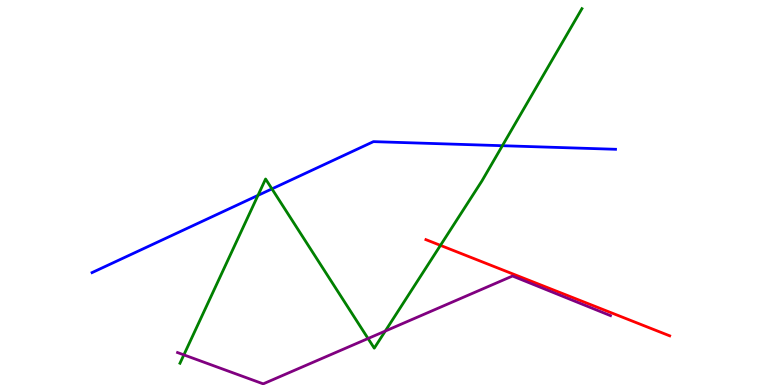[{'lines': ['blue', 'red'], 'intersections': []}, {'lines': ['green', 'red'], 'intersections': [{'x': 5.68, 'y': 3.63}]}, {'lines': ['purple', 'red'], 'intersections': []}, {'lines': ['blue', 'green'], 'intersections': [{'x': 3.33, 'y': 4.93}, {'x': 3.51, 'y': 5.09}, {'x': 6.48, 'y': 6.22}]}, {'lines': ['blue', 'purple'], 'intersections': []}, {'lines': ['green', 'purple'], 'intersections': [{'x': 2.37, 'y': 0.783}, {'x': 4.75, 'y': 1.21}, {'x': 4.97, 'y': 1.4}]}]